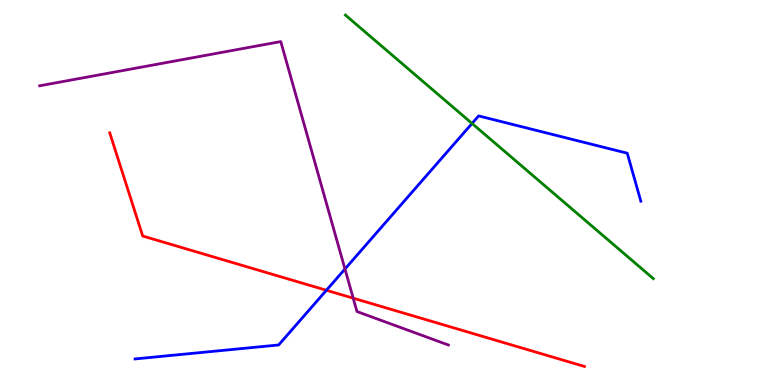[{'lines': ['blue', 'red'], 'intersections': [{'x': 4.21, 'y': 2.46}]}, {'lines': ['green', 'red'], 'intersections': []}, {'lines': ['purple', 'red'], 'intersections': [{'x': 4.56, 'y': 2.26}]}, {'lines': ['blue', 'green'], 'intersections': [{'x': 6.09, 'y': 6.79}]}, {'lines': ['blue', 'purple'], 'intersections': [{'x': 4.45, 'y': 3.01}]}, {'lines': ['green', 'purple'], 'intersections': []}]